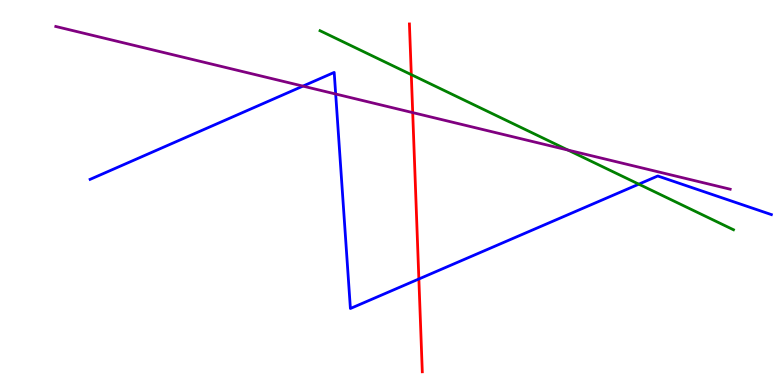[{'lines': ['blue', 'red'], 'intersections': [{'x': 5.4, 'y': 2.75}]}, {'lines': ['green', 'red'], 'intersections': [{'x': 5.31, 'y': 8.06}]}, {'lines': ['purple', 'red'], 'intersections': [{'x': 5.33, 'y': 7.08}]}, {'lines': ['blue', 'green'], 'intersections': [{'x': 8.24, 'y': 5.22}]}, {'lines': ['blue', 'purple'], 'intersections': [{'x': 3.91, 'y': 7.76}, {'x': 4.33, 'y': 7.56}]}, {'lines': ['green', 'purple'], 'intersections': [{'x': 7.33, 'y': 6.1}]}]